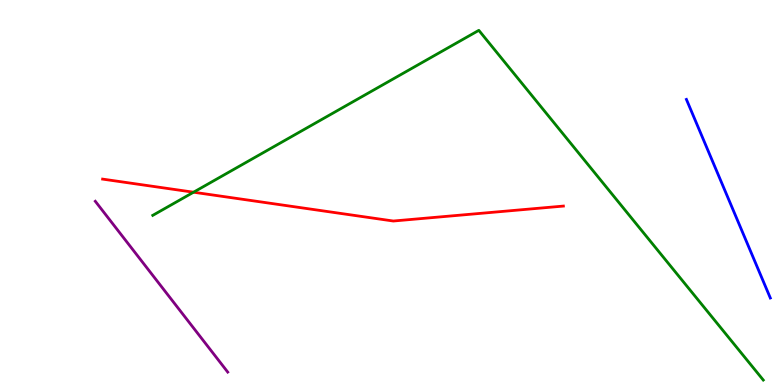[{'lines': ['blue', 'red'], 'intersections': []}, {'lines': ['green', 'red'], 'intersections': [{'x': 2.5, 'y': 5.01}]}, {'lines': ['purple', 'red'], 'intersections': []}, {'lines': ['blue', 'green'], 'intersections': []}, {'lines': ['blue', 'purple'], 'intersections': []}, {'lines': ['green', 'purple'], 'intersections': []}]